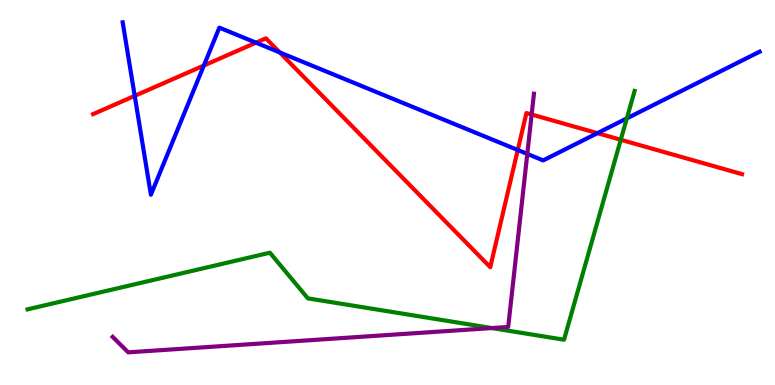[{'lines': ['blue', 'red'], 'intersections': [{'x': 1.74, 'y': 7.51}, {'x': 2.63, 'y': 8.3}, {'x': 3.3, 'y': 8.89}, {'x': 3.61, 'y': 8.64}, {'x': 6.68, 'y': 6.1}, {'x': 7.71, 'y': 6.54}]}, {'lines': ['green', 'red'], 'intersections': [{'x': 8.01, 'y': 6.37}]}, {'lines': ['purple', 'red'], 'intersections': [{'x': 6.86, 'y': 7.03}]}, {'lines': ['blue', 'green'], 'intersections': [{'x': 8.09, 'y': 6.93}]}, {'lines': ['blue', 'purple'], 'intersections': [{'x': 6.8, 'y': 6.0}]}, {'lines': ['green', 'purple'], 'intersections': [{'x': 6.35, 'y': 1.48}]}]